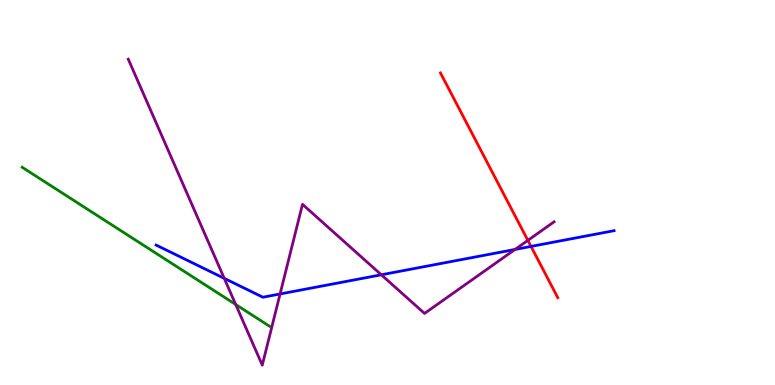[{'lines': ['blue', 'red'], 'intersections': [{'x': 6.85, 'y': 3.6}]}, {'lines': ['green', 'red'], 'intersections': []}, {'lines': ['purple', 'red'], 'intersections': [{'x': 6.81, 'y': 3.76}]}, {'lines': ['blue', 'green'], 'intersections': []}, {'lines': ['blue', 'purple'], 'intersections': [{'x': 2.89, 'y': 2.77}, {'x': 3.61, 'y': 2.36}, {'x': 4.92, 'y': 2.86}, {'x': 6.65, 'y': 3.52}]}, {'lines': ['green', 'purple'], 'intersections': [{'x': 3.04, 'y': 2.09}]}]